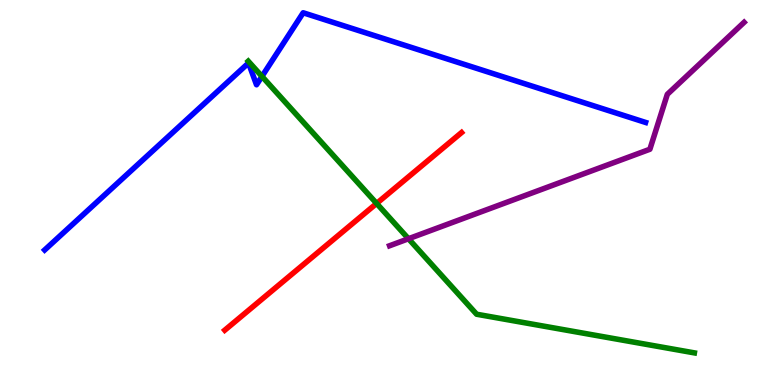[{'lines': ['blue', 'red'], 'intersections': []}, {'lines': ['green', 'red'], 'intersections': [{'x': 4.86, 'y': 4.72}]}, {'lines': ['purple', 'red'], 'intersections': []}, {'lines': ['blue', 'green'], 'intersections': [{'x': 3.38, 'y': 8.02}]}, {'lines': ['blue', 'purple'], 'intersections': []}, {'lines': ['green', 'purple'], 'intersections': [{'x': 5.27, 'y': 3.8}]}]